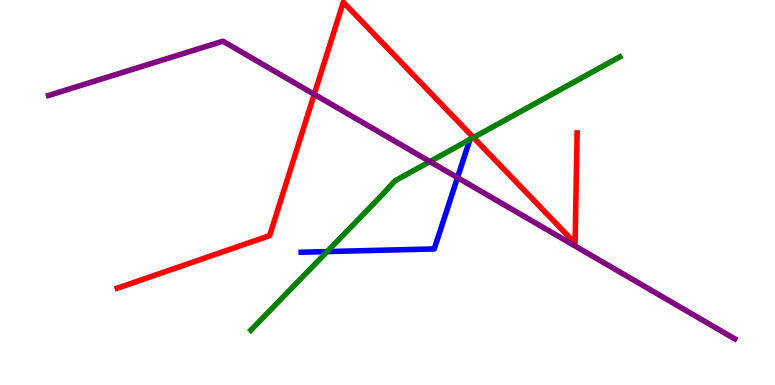[{'lines': ['blue', 'red'], 'intersections': []}, {'lines': ['green', 'red'], 'intersections': [{'x': 6.11, 'y': 6.43}]}, {'lines': ['purple', 'red'], 'intersections': [{'x': 4.05, 'y': 7.55}]}, {'lines': ['blue', 'green'], 'intersections': [{'x': 4.22, 'y': 3.47}]}, {'lines': ['blue', 'purple'], 'intersections': [{'x': 5.9, 'y': 5.39}]}, {'lines': ['green', 'purple'], 'intersections': [{'x': 5.55, 'y': 5.8}]}]